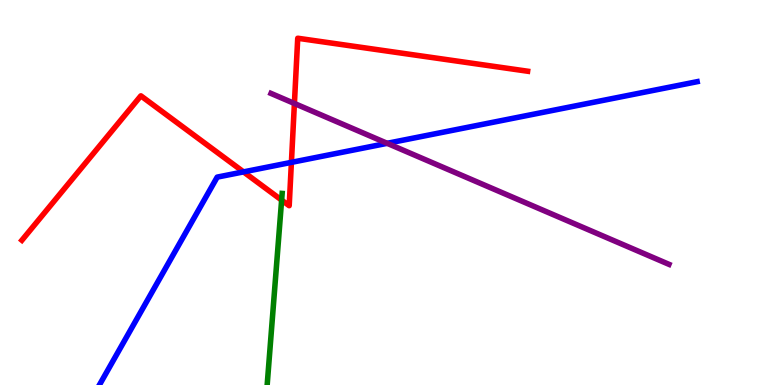[{'lines': ['blue', 'red'], 'intersections': [{'x': 3.14, 'y': 5.54}, {'x': 3.76, 'y': 5.78}]}, {'lines': ['green', 'red'], 'intersections': [{'x': 3.63, 'y': 4.8}]}, {'lines': ['purple', 'red'], 'intersections': [{'x': 3.8, 'y': 7.31}]}, {'lines': ['blue', 'green'], 'intersections': []}, {'lines': ['blue', 'purple'], 'intersections': [{'x': 5.0, 'y': 6.28}]}, {'lines': ['green', 'purple'], 'intersections': []}]